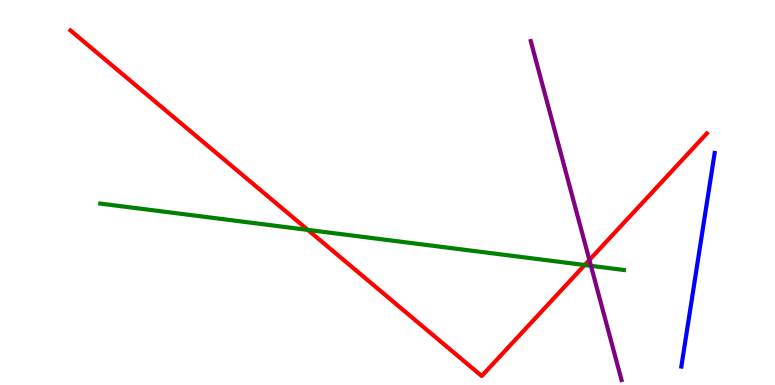[{'lines': ['blue', 'red'], 'intersections': []}, {'lines': ['green', 'red'], 'intersections': [{'x': 3.97, 'y': 4.03}, {'x': 7.54, 'y': 3.12}]}, {'lines': ['purple', 'red'], 'intersections': [{'x': 7.6, 'y': 3.25}]}, {'lines': ['blue', 'green'], 'intersections': []}, {'lines': ['blue', 'purple'], 'intersections': []}, {'lines': ['green', 'purple'], 'intersections': [{'x': 7.63, 'y': 3.1}]}]